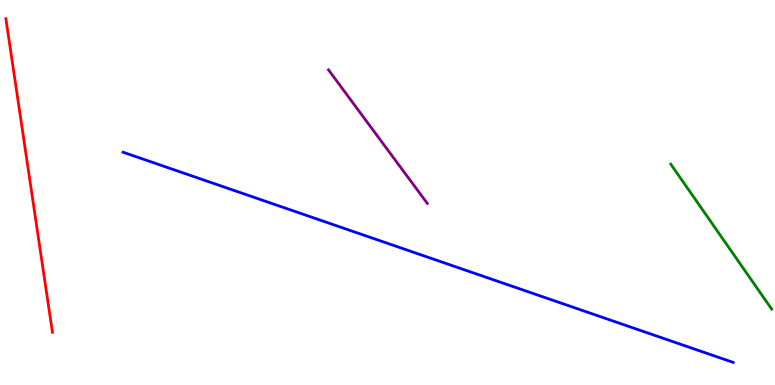[{'lines': ['blue', 'red'], 'intersections': []}, {'lines': ['green', 'red'], 'intersections': []}, {'lines': ['purple', 'red'], 'intersections': []}, {'lines': ['blue', 'green'], 'intersections': []}, {'lines': ['blue', 'purple'], 'intersections': []}, {'lines': ['green', 'purple'], 'intersections': []}]